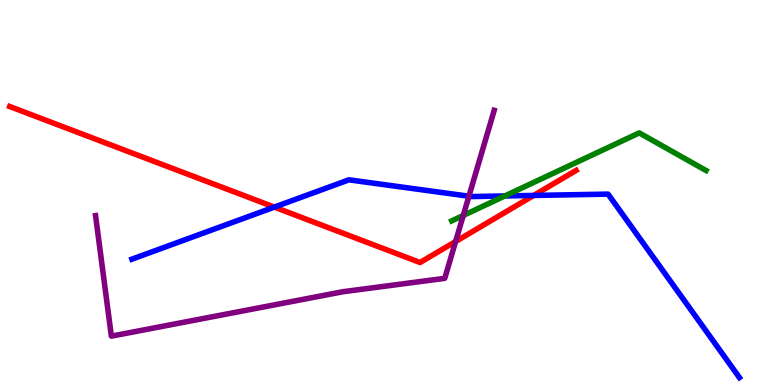[{'lines': ['blue', 'red'], 'intersections': [{'x': 3.54, 'y': 4.62}, {'x': 6.89, 'y': 4.92}]}, {'lines': ['green', 'red'], 'intersections': []}, {'lines': ['purple', 'red'], 'intersections': [{'x': 5.88, 'y': 3.73}]}, {'lines': ['blue', 'green'], 'intersections': [{'x': 6.51, 'y': 4.91}]}, {'lines': ['blue', 'purple'], 'intersections': [{'x': 6.05, 'y': 4.9}]}, {'lines': ['green', 'purple'], 'intersections': [{'x': 5.98, 'y': 4.4}]}]